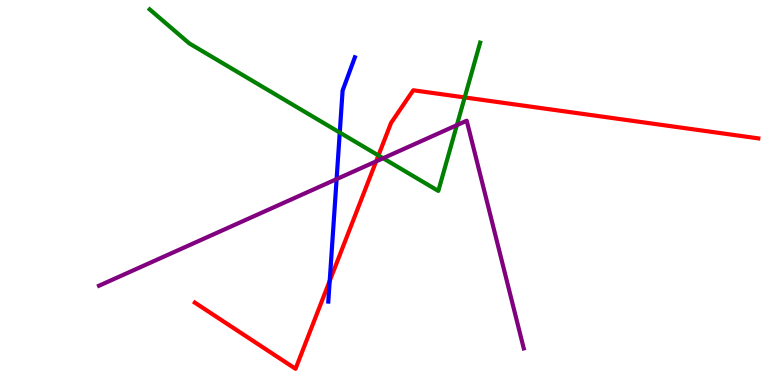[{'lines': ['blue', 'red'], 'intersections': [{'x': 4.25, 'y': 2.7}]}, {'lines': ['green', 'red'], 'intersections': [{'x': 4.88, 'y': 5.96}, {'x': 6.0, 'y': 7.47}]}, {'lines': ['purple', 'red'], 'intersections': [{'x': 4.85, 'y': 5.81}]}, {'lines': ['blue', 'green'], 'intersections': [{'x': 4.38, 'y': 6.56}]}, {'lines': ['blue', 'purple'], 'intersections': [{'x': 4.34, 'y': 5.35}]}, {'lines': ['green', 'purple'], 'intersections': [{'x': 4.94, 'y': 5.89}, {'x': 5.9, 'y': 6.75}]}]